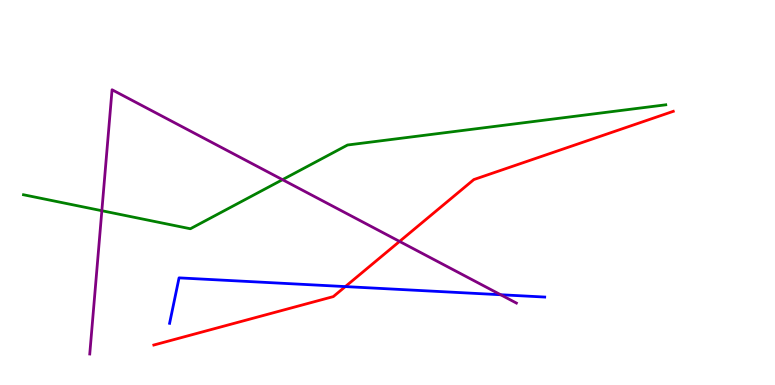[{'lines': ['blue', 'red'], 'intersections': [{'x': 4.46, 'y': 2.56}]}, {'lines': ['green', 'red'], 'intersections': []}, {'lines': ['purple', 'red'], 'intersections': [{'x': 5.16, 'y': 3.73}]}, {'lines': ['blue', 'green'], 'intersections': []}, {'lines': ['blue', 'purple'], 'intersections': [{'x': 6.46, 'y': 2.34}]}, {'lines': ['green', 'purple'], 'intersections': [{'x': 1.31, 'y': 4.53}, {'x': 3.65, 'y': 5.33}]}]